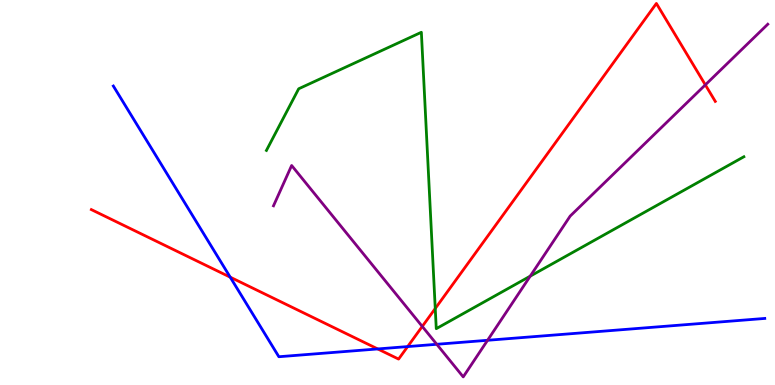[{'lines': ['blue', 'red'], 'intersections': [{'x': 2.97, 'y': 2.8}, {'x': 4.87, 'y': 0.937}, {'x': 5.26, 'y': 0.998}]}, {'lines': ['green', 'red'], 'intersections': [{'x': 5.62, 'y': 1.99}]}, {'lines': ['purple', 'red'], 'intersections': [{'x': 5.45, 'y': 1.52}, {'x': 9.1, 'y': 7.8}]}, {'lines': ['blue', 'green'], 'intersections': []}, {'lines': ['blue', 'purple'], 'intersections': [{'x': 5.64, 'y': 1.06}, {'x': 6.29, 'y': 1.16}]}, {'lines': ['green', 'purple'], 'intersections': [{'x': 6.84, 'y': 2.83}]}]